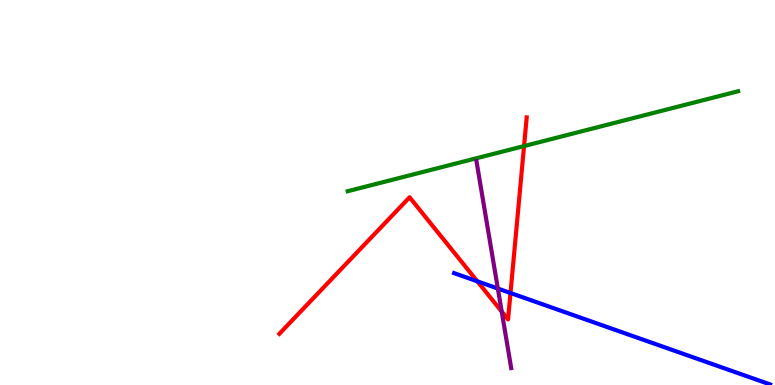[{'lines': ['blue', 'red'], 'intersections': [{'x': 6.16, 'y': 2.69}, {'x': 6.59, 'y': 2.39}]}, {'lines': ['green', 'red'], 'intersections': [{'x': 6.76, 'y': 6.21}]}, {'lines': ['purple', 'red'], 'intersections': [{'x': 6.47, 'y': 1.91}]}, {'lines': ['blue', 'green'], 'intersections': []}, {'lines': ['blue', 'purple'], 'intersections': [{'x': 6.42, 'y': 2.51}]}, {'lines': ['green', 'purple'], 'intersections': []}]